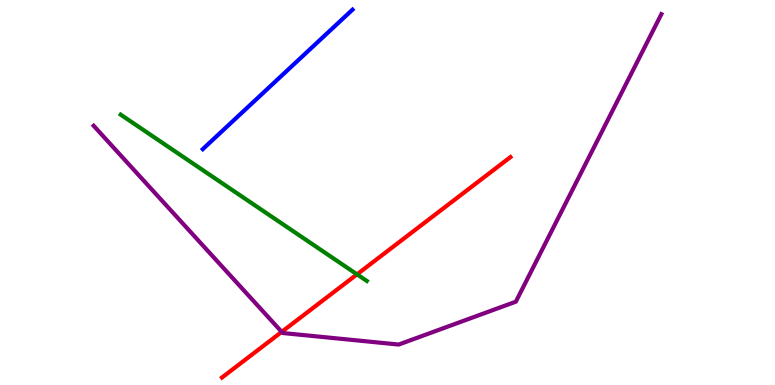[{'lines': ['blue', 'red'], 'intersections': []}, {'lines': ['green', 'red'], 'intersections': [{'x': 4.61, 'y': 2.87}]}, {'lines': ['purple', 'red'], 'intersections': [{'x': 3.63, 'y': 1.38}]}, {'lines': ['blue', 'green'], 'intersections': []}, {'lines': ['blue', 'purple'], 'intersections': []}, {'lines': ['green', 'purple'], 'intersections': []}]